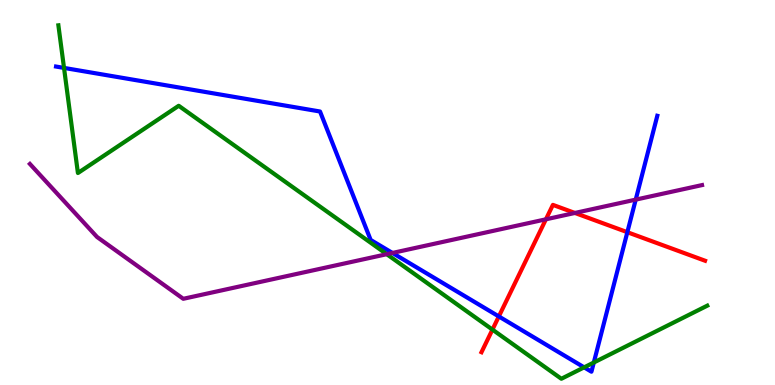[{'lines': ['blue', 'red'], 'intersections': [{'x': 6.44, 'y': 1.78}, {'x': 8.09, 'y': 3.97}]}, {'lines': ['green', 'red'], 'intersections': [{'x': 6.35, 'y': 1.44}]}, {'lines': ['purple', 'red'], 'intersections': [{'x': 7.04, 'y': 4.3}, {'x': 7.42, 'y': 4.47}]}, {'lines': ['blue', 'green'], 'intersections': [{'x': 0.826, 'y': 8.24}, {'x': 7.54, 'y': 0.458}, {'x': 7.66, 'y': 0.584}]}, {'lines': ['blue', 'purple'], 'intersections': [{'x': 5.06, 'y': 3.43}, {'x': 8.2, 'y': 4.82}]}, {'lines': ['green', 'purple'], 'intersections': [{'x': 4.99, 'y': 3.4}]}]